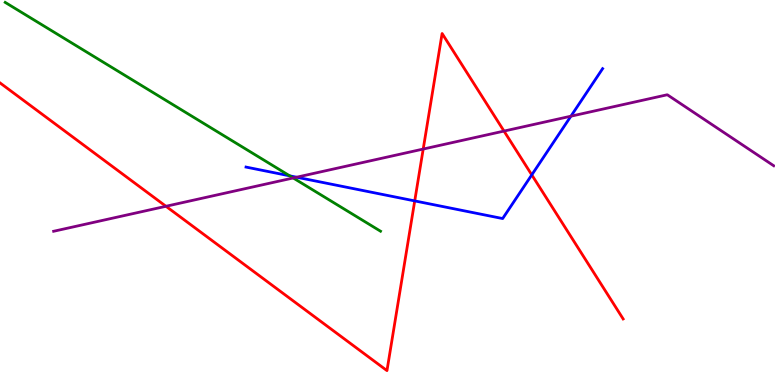[{'lines': ['blue', 'red'], 'intersections': [{'x': 5.35, 'y': 4.78}, {'x': 6.86, 'y': 5.46}]}, {'lines': ['green', 'red'], 'intersections': []}, {'lines': ['purple', 'red'], 'intersections': [{'x': 2.14, 'y': 4.64}, {'x': 5.46, 'y': 6.13}, {'x': 6.5, 'y': 6.6}]}, {'lines': ['blue', 'green'], 'intersections': [{'x': 3.74, 'y': 5.43}]}, {'lines': ['blue', 'purple'], 'intersections': [{'x': 3.83, 'y': 5.4}, {'x': 7.37, 'y': 6.98}]}, {'lines': ['green', 'purple'], 'intersections': [{'x': 3.78, 'y': 5.38}]}]